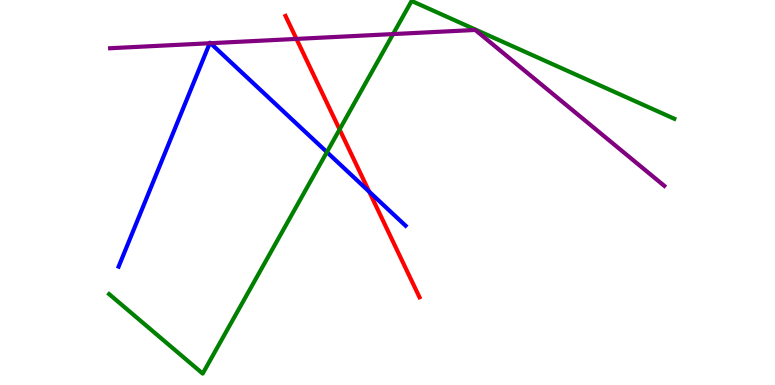[{'lines': ['blue', 'red'], 'intersections': [{'x': 4.76, 'y': 5.02}]}, {'lines': ['green', 'red'], 'intersections': [{'x': 4.38, 'y': 6.64}]}, {'lines': ['purple', 'red'], 'intersections': [{'x': 3.83, 'y': 8.99}]}, {'lines': ['blue', 'green'], 'intersections': [{'x': 4.22, 'y': 6.05}]}, {'lines': ['blue', 'purple'], 'intersections': [{'x': 2.71, 'y': 8.88}, {'x': 2.72, 'y': 8.88}]}, {'lines': ['green', 'purple'], 'intersections': [{'x': 5.07, 'y': 9.11}]}]